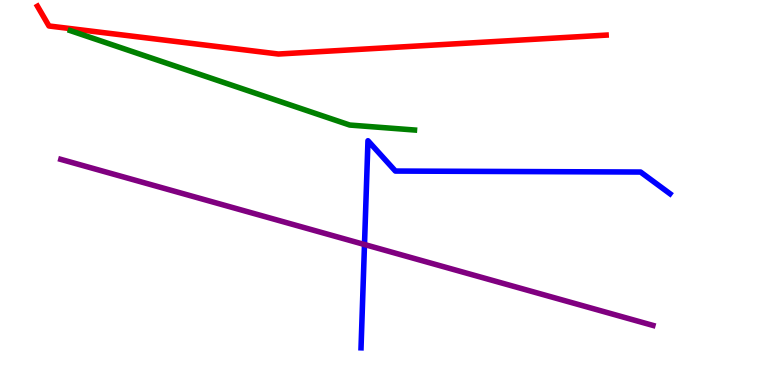[{'lines': ['blue', 'red'], 'intersections': []}, {'lines': ['green', 'red'], 'intersections': []}, {'lines': ['purple', 'red'], 'intersections': []}, {'lines': ['blue', 'green'], 'intersections': []}, {'lines': ['blue', 'purple'], 'intersections': [{'x': 4.7, 'y': 3.65}]}, {'lines': ['green', 'purple'], 'intersections': []}]